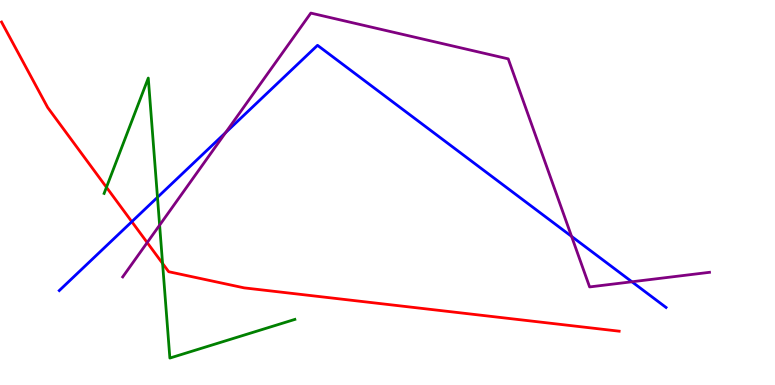[{'lines': ['blue', 'red'], 'intersections': [{'x': 1.7, 'y': 4.24}]}, {'lines': ['green', 'red'], 'intersections': [{'x': 1.37, 'y': 5.14}, {'x': 2.1, 'y': 3.16}]}, {'lines': ['purple', 'red'], 'intersections': [{'x': 1.9, 'y': 3.7}]}, {'lines': ['blue', 'green'], 'intersections': [{'x': 2.03, 'y': 4.87}]}, {'lines': ['blue', 'purple'], 'intersections': [{'x': 2.91, 'y': 6.56}, {'x': 7.38, 'y': 3.86}, {'x': 8.15, 'y': 2.68}]}, {'lines': ['green', 'purple'], 'intersections': [{'x': 2.06, 'y': 4.15}]}]